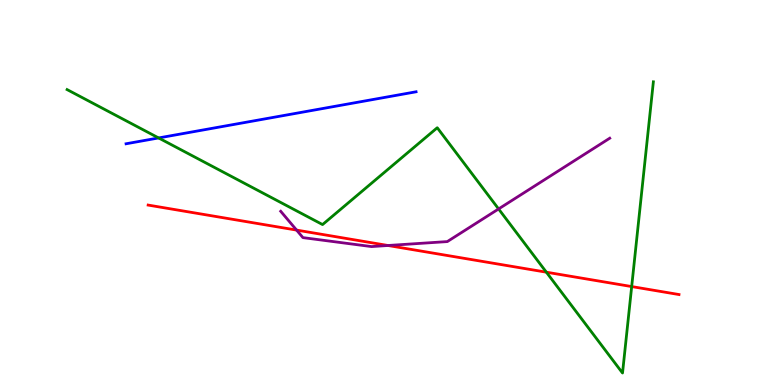[{'lines': ['blue', 'red'], 'intersections': []}, {'lines': ['green', 'red'], 'intersections': [{'x': 7.05, 'y': 2.93}, {'x': 8.15, 'y': 2.56}]}, {'lines': ['purple', 'red'], 'intersections': [{'x': 3.83, 'y': 4.02}, {'x': 5.01, 'y': 3.62}]}, {'lines': ['blue', 'green'], 'intersections': [{'x': 2.05, 'y': 6.42}]}, {'lines': ['blue', 'purple'], 'intersections': []}, {'lines': ['green', 'purple'], 'intersections': [{'x': 6.43, 'y': 4.57}]}]